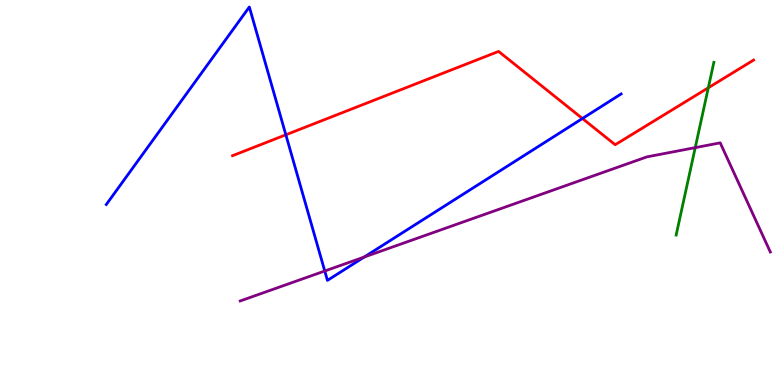[{'lines': ['blue', 'red'], 'intersections': [{'x': 3.69, 'y': 6.5}, {'x': 7.52, 'y': 6.92}]}, {'lines': ['green', 'red'], 'intersections': [{'x': 9.14, 'y': 7.72}]}, {'lines': ['purple', 'red'], 'intersections': []}, {'lines': ['blue', 'green'], 'intersections': []}, {'lines': ['blue', 'purple'], 'intersections': [{'x': 4.19, 'y': 2.96}, {'x': 4.7, 'y': 3.32}]}, {'lines': ['green', 'purple'], 'intersections': [{'x': 8.97, 'y': 6.17}]}]